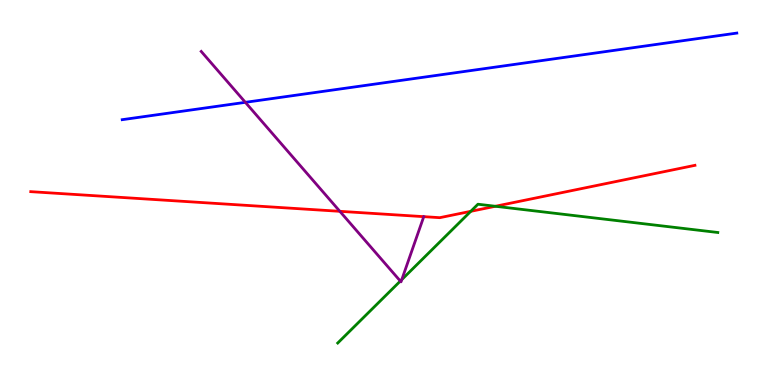[{'lines': ['blue', 'red'], 'intersections': []}, {'lines': ['green', 'red'], 'intersections': [{'x': 6.07, 'y': 4.51}, {'x': 6.39, 'y': 4.64}]}, {'lines': ['purple', 'red'], 'intersections': [{'x': 4.39, 'y': 4.51}]}, {'lines': ['blue', 'green'], 'intersections': []}, {'lines': ['blue', 'purple'], 'intersections': [{'x': 3.17, 'y': 7.34}]}, {'lines': ['green', 'purple'], 'intersections': [{'x': 5.17, 'y': 2.7}, {'x': 5.18, 'y': 2.74}]}]